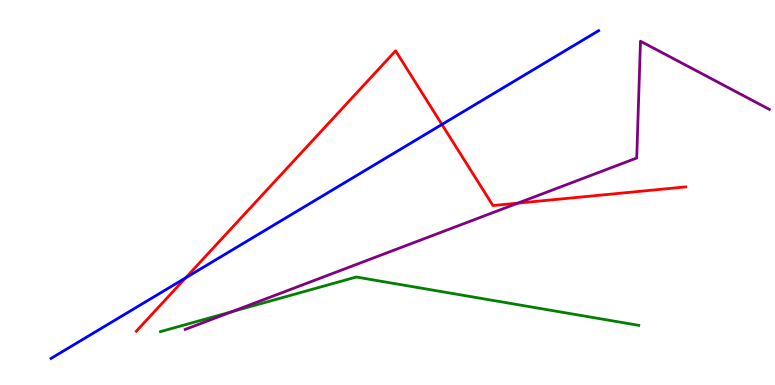[{'lines': ['blue', 'red'], 'intersections': [{'x': 2.4, 'y': 2.78}, {'x': 5.7, 'y': 6.77}]}, {'lines': ['green', 'red'], 'intersections': []}, {'lines': ['purple', 'red'], 'intersections': [{'x': 6.68, 'y': 4.72}]}, {'lines': ['blue', 'green'], 'intersections': []}, {'lines': ['blue', 'purple'], 'intersections': []}, {'lines': ['green', 'purple'], 'intersections': [{'x': 2.99, 'y': 1.9}]}]